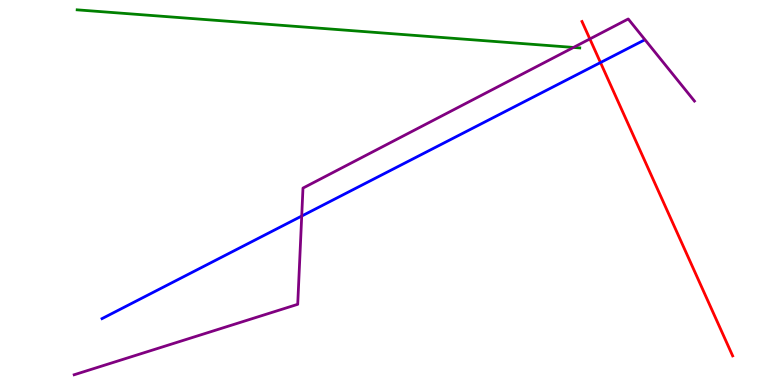[{'lines': ['blue', 'red'], 'intersections': [{'x': 7.75, 'y': 8.38}]}, {'lines': ['green', 'red'], 'intersections': []}, {'lines': ['purple', 'red'], 'intersections': [{'x': 7.61, 'y': 8.99}]}, {'lines': ['blue', 'green'], 'intersections': []}, {'lines': ['blue', 'purple'], 'intersections': [{'x': 3.89, 'y': 4.39}]}, {'lines': ['green', 'purple'], 'intersections': [{'x': 7.4, 'y': 8.77}]}]